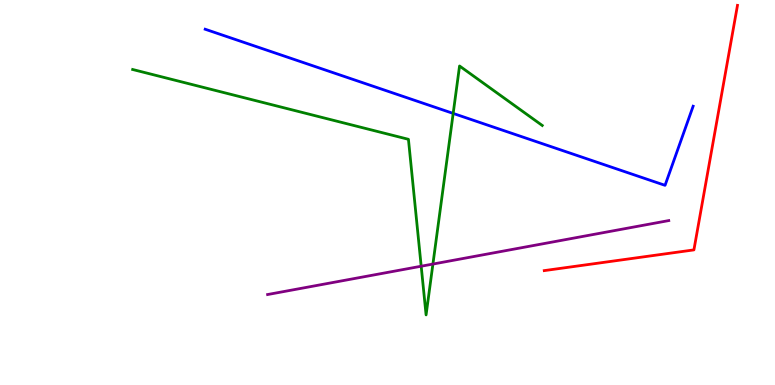[{'lines': ['blue', 'red'], 'intersections': []}, {'lines': ['green', 'red'], 'intersections': []}, {'lines': ['purple', 'red'], 'intersections': []}, {'lines': ['blue', 'green'], 'intersections': [{'x': 5.85, 'y': 7.05}]}, {'lines': ['blue', 'purple'], 'intersections': []}, {'lines': ['green', 'purple'], 'intersections': [{'x': 5.43, 'y': 3.09}, {'x': 5.59, 'y': 3.14}]}]